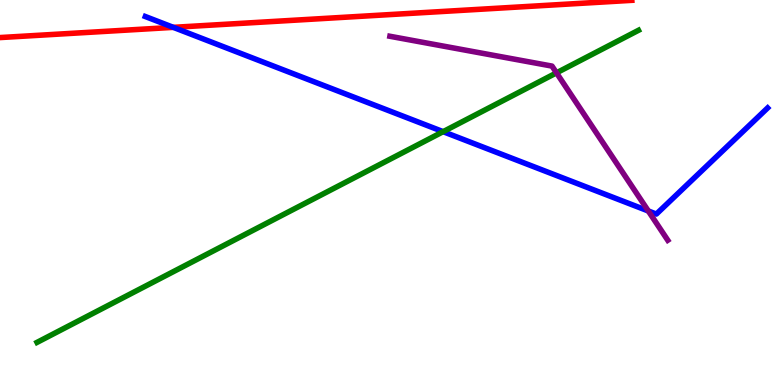[{'lines': ['blue', 'red'], 'intersections': [{'x': 2.24, 'y': 9.29}]}, {'lines': ['green', 'red'], 'intersections': []}, {'lines': ['purple', 'red'], 'intersections': []}, {'lines': ['blue', 'green'], 'intersections': [{'x': 5.72, 'y': 6.58}]}, {'lines': ['blue', 'purple'], 'intersections': [{'x': 8.37, 'y': 4.52}]}, {'lines': ['green', 'purple'], 'intersections': [{'x': 7.18, 'y': 8.11}]}]